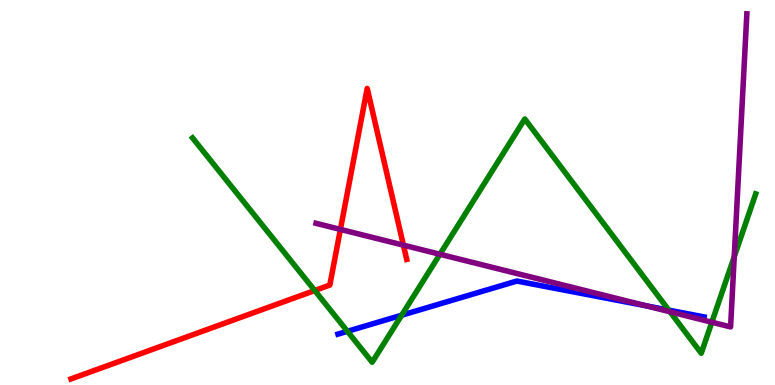[{'lines': ['blue', 'red'], 'intersections': []}, {'lines': ['green', 'red'], 'intersections': [{'x': 4.06, 'y': 2.45}]}, {'lines': ['purple', 'red'], 'intersections': [{'x': 4.39, 'y': 4.04}, {'x': 5.21, 'y': 3.63}]}, {'lines': ['blue', 'green'], 'intersections': [{'x': 4.48, 'y': 1.39}, {'x': 5.18, 'y': 1.81}, {'x': 8.63, 'y': 1.94}]}, {'lines': ['blue', 'purple'], 'intersections': [{'x': 8.34, 'y': 2.06}]}, {'lines': ['green', 'purple'], 'intersections': [{'x': 5.68, 'y': 3.4}, {'x': 8.65, 'y': 1.9}, {'x': 9.19, 'y': 1.63}, {'x': 9.47, 'y': 3.33}]}]